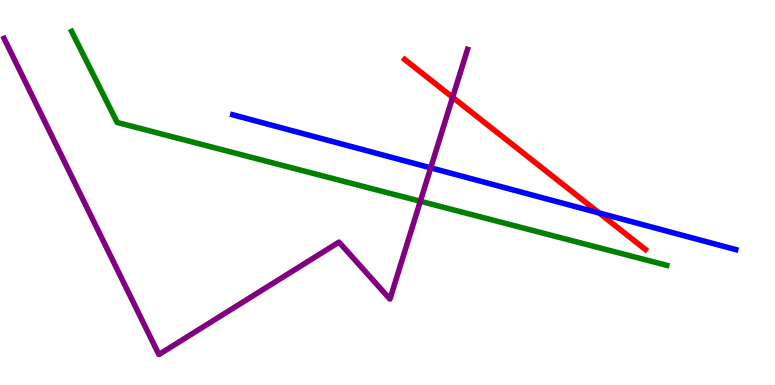[{'lines': ['blue', 'red'], 'intersections': [{'x': 7.73, 'y': 4.47}]}, {'lines': ['green', 'red'], 'intersections': []}, {'lines': ['purple', 'red'], 'intersections': [{'x': 5.84, 'y': 7.47}]}, {'lines': ['blue', 'green'], 'intersections': []}, {'lines': ['blue', 'purple'], 'intersections': [{'x': 5.56, 'y': 5.64}]}, {'lines': ['green', 'purple'], 'intersections': [{'x': 5.42, 'y': 4.77}]}]